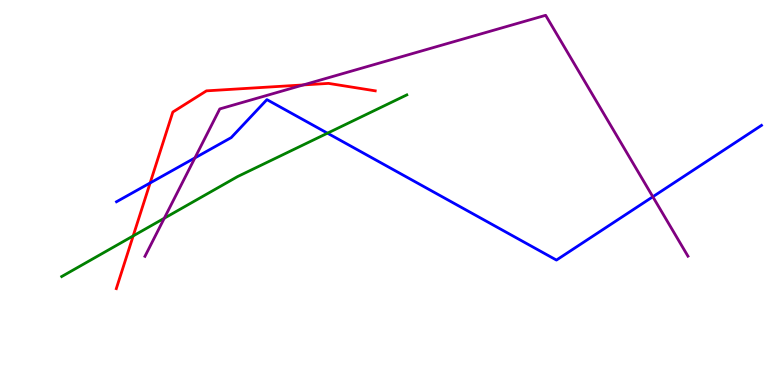[{'lines': ['blue', 'red'], 'intersections': [{'x': 1.94, 'y': 5.25}]}, {'lines': ['green', 'red'], 'intersections': [{'x': 1.72, 'y': 3.87}]}, {'lines': ['purple', 'red'], 'intersections': [{'x': 3.91, 'y': 7.79}]}, {'lines': ['blue', 'green'], 'intersections': [{'x': 4.23, 'y': 6.54}]}, {'lines': ['blue', 'purple'], 'intersections': [{'x': 2.52, 'y': 5.9}, {'x': 8.42, 'y': 4.89}]}, {'lines': ['green', 'purple'], 'intersections': [{'x': 2.12, 'y': 4.33}]}]